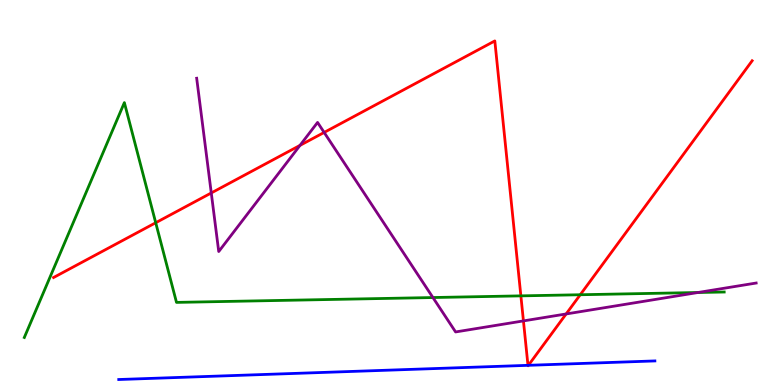[{'lines': ['blue', 'red'], 'intersections': [{'x': 6.81, 'y': 0.511}, {'x': 6.82, 'y': 0.511}]}, {'lines': ['green', 'red'], 'intersections': [{'x': 2.01, 'y': 4.21}, {'x': 6.72, 'y': 2.32}, {'x': 7.49, 'y': 2.34}]}, {'lines': ['purple', 'red'], 'intersections': [{'x': 2.73, 'y': 4.99}, {'x': 3.87, 'y': 6.22}, {'x': 4.18, 'y': 6.56}, {'x': 6.75, 'y': 1.66}, {'x': 7.3, 'y': 1.85}]}, {'lines': ['blue', 'green'], 'intersections': []}, {'lines': ['blue', 'purple'], 'intersections': []}, {'lines': ['green', 'purple'], 'intersections': [{'x': 5.59, 'y': 2.27}, {'x': 9.01, 'y': 2.4}]}]